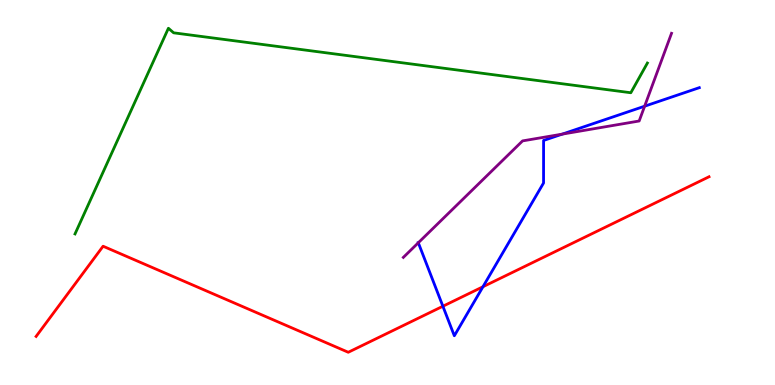[{'lines': ['blue', 'red'], 'intersections': [{'x': 5.71, 'y': 2.05}, {'x': 6.23, 'y': 2.55}]}, {'lines': ['green', 'red'], 'intersections': []}, {'lines': ['purple', 'red'], 'intersections': []}, {'lines': ['blue', 'green'], 'intersections': []}, {'lines': ['blue', 'purple'], 'intersections': [{'x': 5.4, 'y': 3.69}, {'x': 7.25, 'y': 6.52}, {'x': 8.32, 'y': 7.24}]}, {'lines': ['green', 'purple'], 'intersections': []}]